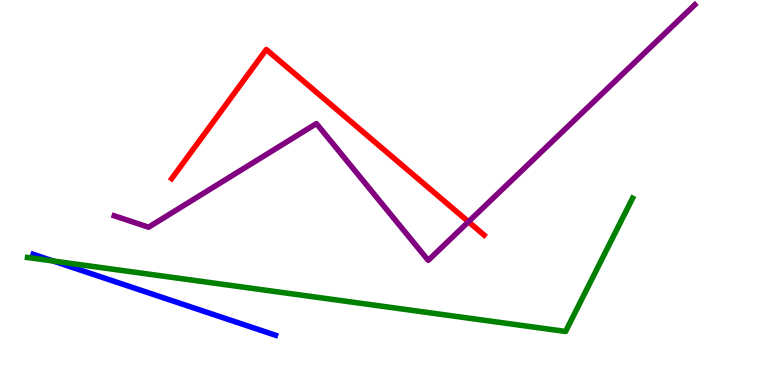[{'lines': ['blue', 'red'], 'intersections': []}, {'lines': ['green', 'red'], 'intersections': []}, {'lines': ['purple', 'red'], 'intersections': [{'x': 6.04, 'y': 4.24}]}, {'lines': ['blue', 'green'], 'intersections': [{'x': 0.687, 'y': 3.22}]}, {'lines': ['blue', 'purple'], 'intersections': []}, {'lines': ['green', 'purple'], 'intersections': []}]